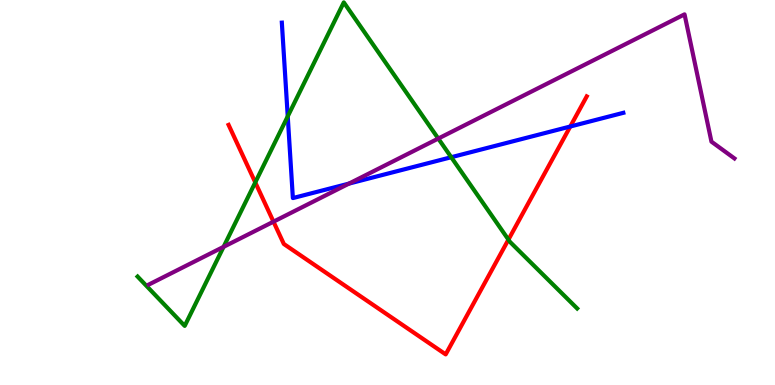[{'lines': ['blue', 'red'], 'intersections': [{'x': 7.36, 'y': 6.71}]}, {'lines': ['green', 'red'], 'intersections': [{'x': 3.29, 'y': 5.26}, {'x': 6.56, 'y': 3.78}]}, {'lines': ['purple', 'red'], 'intersections': [{'x': 3.53, 'y': 4.24}]}, {'lines': ['blue', 'green'], 'intersections': [{'x': 3.71, 'y': 6.98}, {'x': 5.82, 'y': 5.92}]}, {'lines': ['blue', 'purple'], 'intersections': [{'x': 4.5, 'y': 5.23}]}, {'lines': ['green', 'purple'], 'intersections': [{'x': 2.88, 'y': 3.59}, {'x': 5.66, 'y': 6.4}]}]